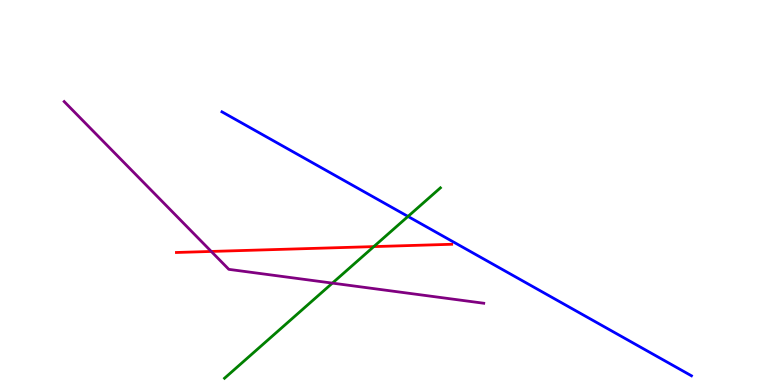[{'lines': ['blue', 'red'], 'intersections': []}, {'lines': ['green', 'red'], 'intersections': [{'x': 4.82, 'y': 3.59}]}, {'lines': ['purple', 'red'], 'intersections': [{'x': 2.73, 'y': 3.47}]}, {'lines': ['blue', 'green'], 'intersections': [{'x': 5.26, 'y': 4.38}]}, {'lines': ['blue', 'purple'], 'intersections': []}, {'lines': ['green', 'purple'], 'intersections': [{'x': 4.29, 'y': 2.65}]}]